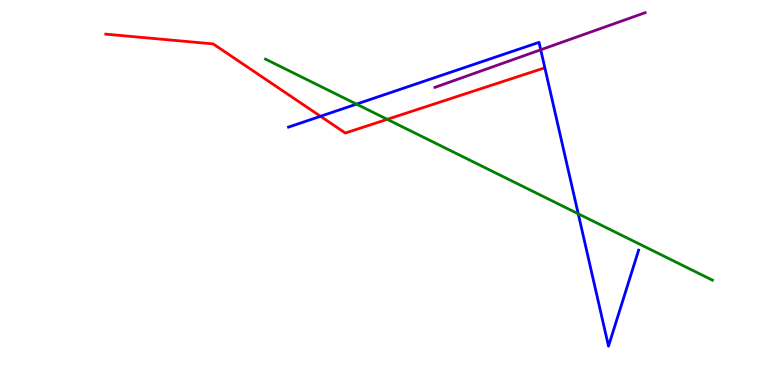[{'lines': ['blue', 'red'], 'intersections': [{'x': 4.14, 'y': 6.98}]}, {'lines': ['green', 'red'], 'intersections': [{'x': 5.0, 'y': 6.9}]}, {'lines': ['purple', 'red'], 'intersections': []}, {'lines': ['blue', 'green'], 'intersections': [{'x': 4.6, 'y': 7.3}, {'x': 7.46, 'y': 4.45}]}, {'lines': ['blue', 'purple'], 'intersections': [{'x': 6.98, 'y': 8.71}]}, {'lines': ['green', 'purple'], 'intersections': []}]